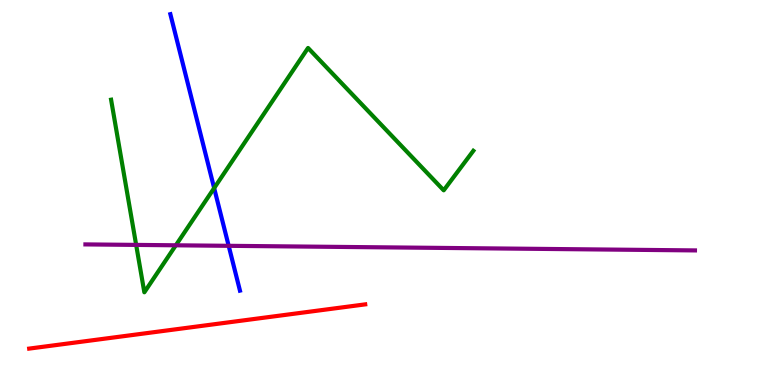[{'lines': ['blue', 'red'], 'intersections': []}, {'lines': ['green', 'red'], 'intersections': []}, {'lines': ['purple', 'red'], 'intersections': []}, {'lines': ['blue', 'green'], 'intersections': [{'x': 2.76, 'y': 5.11}]}, {'lines': ['blue', 'purple'], 'intersections': [{'x': 2.95, 'y': 3.62}]}, {'lines': ['green', 'purple'], 'intersections': [{'x': 1.76, 'y': 3.64}, {'x': 2.27, 'y': 3.63}]}]